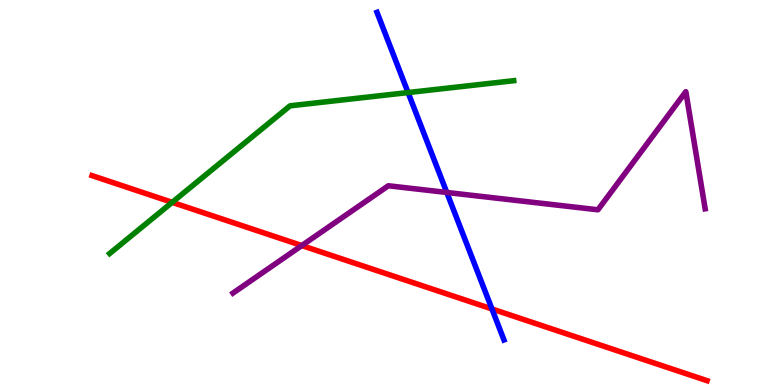[{'lines': ['blue', 'red'], 'intersections': [{'x': 6.35, 'y': 1.98}]}, {'lines': ['green', 'red'], 'intersections': [{'x': 2.22, 'y': 4.74}]}, {'lines': ['purple', 'red'], 'intersections': [{'x': 3.89, 'y': 3.62}]}, {'lines': ['blue', 'green'], 'intersections': [{'x': 5.27, 'y': 7.6}]}, {'lines': ['blue', 'purple'], 'intersections': [{'x': 5.77, 'y': 5.0}]}, {'lines': ['green', 'purple'], 'intersections': []}]